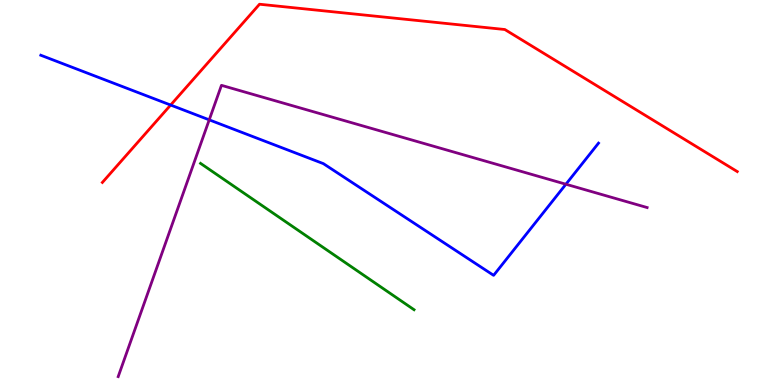[{'lines': ['blue', 'red'], 'intersections': [{'x': 2.2, 'y': 7.27}]}, {'lines': ['green', 'red'], 'intersections': []}, {'lines': ['purple', 'red'], 'intersections': []}, {'lines': ['blue', 'green'], 'intersections': []}, {'lines': ['blue', 'purple'], 'intersections': [{'x': 2.7, 'y': 6.89}, {'x': 7.3, 'y': 5.21}]}, {'lines': ['green', 'purple'], 'intersections': []}]